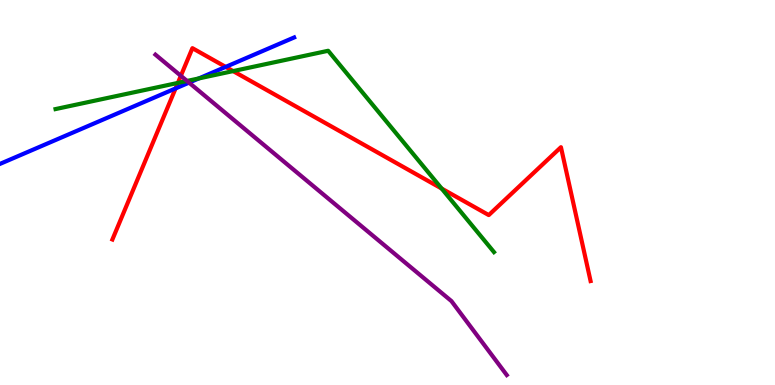[{'lines': ['blue', 'red'], 'intersections': [{'x': 2.27, 'y': 7.7}, {'x': 2.91, 'y': 8.26}]}, {'lines': ['green', 'red'], 'intersections': [{'x': 2.3, 'y': 7.85}, {'x': 3.01, 'y': 8.15}, {'x': 5.7, 'y': 5.1}]}, {'lines': ['purple', 'red'], 'intersections': [{'x': 2.33, 'y': 8.03}]}, {'lines': ['blue', 'green'], 'intersections': [{'x': 2.57, 'y': 7.96}]}, {'lines': ['blue', 'purple'], 'intersections': [{'x': 2.44, 'y': 7.85}]}, {'lines': ['green', 'purple'], 'intersections': [{'x': 2.41, 'y': 7.9}]}]